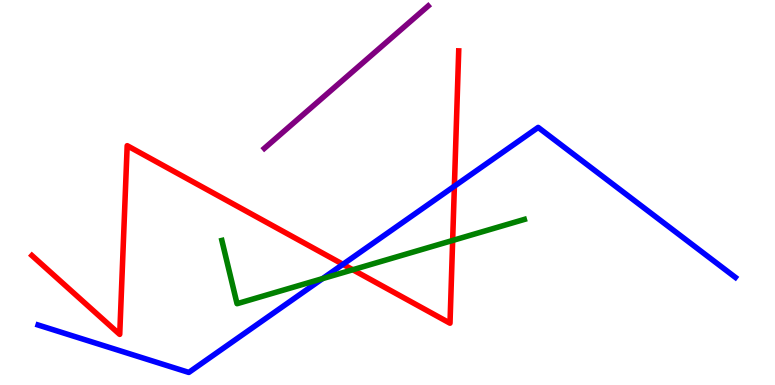[{'lines': ['blue', 'red'], 'intersections': [{'x': 4.43, 'y': 3.13}, {'x': 5.86, 'y': 5.16}]}, {'lines': ['green', 'red'], 'intersections': [{'x': 4.55, 'y': 2.99}, {'x': 5.84, 'y': 3.75}]}, {'lines': ['purple', 'red'], 'intersections': []}, {'lines': ['blue', 'green'], 'intersections': [{'x': 4.16, 'y': 2.76}]}, {'lines': ['blue', 'purple'], 'intersections': []}, {'lines': ['green', 'purple'], 'intersections': []}]